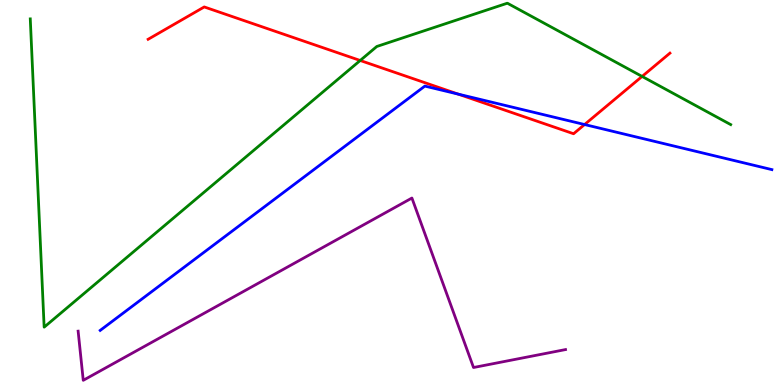[{'lines': ['blue', 'red'], 'intersections': [{'x': 5.91, 'y': 7.56}, {'x': 7.54, 'y': 6.77}]}, {'lines': ['green', 'red'], 'intersections': [{'x': 4.65, 'y': 8.43}, {'x': 8.29, 'y': 8.01}]}, {'lines': ['purple', 'red'], 'intersections': []}, {'lines': ['blue', 'green'], 'intersections': []}, {'lines': ['blue', 'purple'], 'intersections': []}, {'lines': ['green', 'purple'], 'intersections': []}]